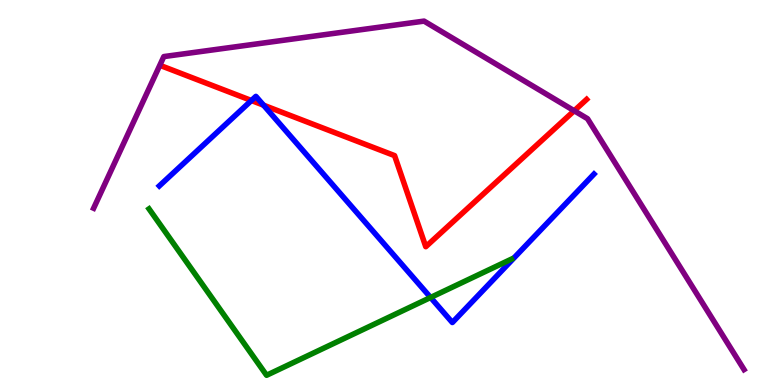[{'lines': ['blue', 'red'], 'intersections': [{'x': 3.24, 'y': 7.39}, {'x': 3.4, 'y': 7.27}]}, {'lines': ['green', 'red'], 'intersections': []}, {'lines': ['purple', 'red'], 'intersections': [{'x': 7.41, 'y': 7.12}]}, {'lines': ['blue', 'green'], 'intersections': [{'x': 5.56, 'y': 2.27}]}, {'lines': ['blue', 'purple'], 'intersections': []}, {'lines': ['green', 'purple'], 'intersections': []}]